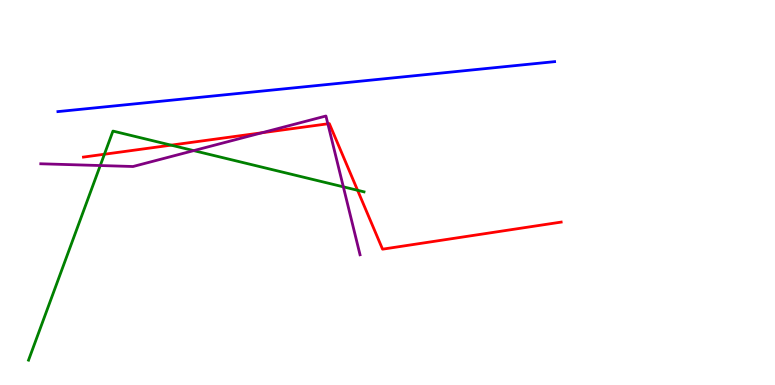[{'lines': ['blue', 'red'], 'intersections': []}, {'lines': ['green', 'red'], 'intersections': [{'x': 1.35, 'y': 5.99}, {'x': 2.21, 'y': 6.23}, {'x': 4.61, 'y': 5.06}]}, {'lines': ['purple', 'red'], 'intersections': [{'x': 3.38, 'y': 6.55}, {'x': 4.23, 'y': 6.78}]}, {'lines': ['blue', 'green'], 'intersections': []}, {'lines': ['blue', 'purple'], 'intersections': []}, {'lines': ['green', 'purple'], 'intersections': [{'x': 1.29, 'y': 5.7}, {'x': 2.5, 'y': 6.09}, {'x': 4.43, 'y': 5.15}]}]